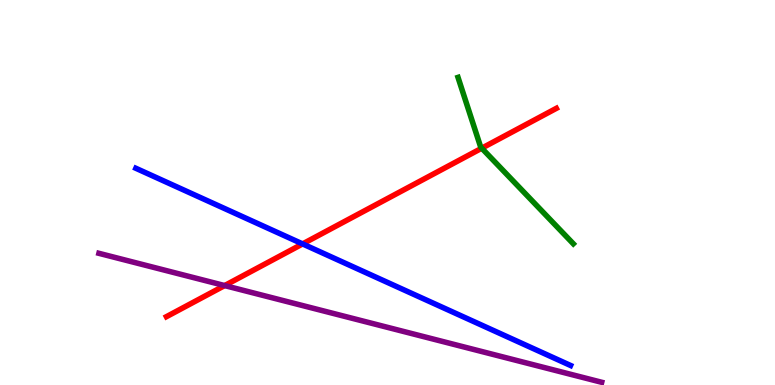[{'lines': ['blue', 'red'], 'intersections': [{'x': 3.9, 'y': 3.66}]}, {'lines': ['green', 'red'], 'intersections': [{'x': 6.22, 'y': 6.15}]}, {'lines': ['purple', 'red'], 'intersections': [{'x': 2.9, 'y': 2.58}]}, {'lines': ['blue', 'green'], 'intersections': []}, {'lines': ['blue', 'purple'], 'intersections': []}, {'lines': ['green', 'purple'], 'intersections': []}]